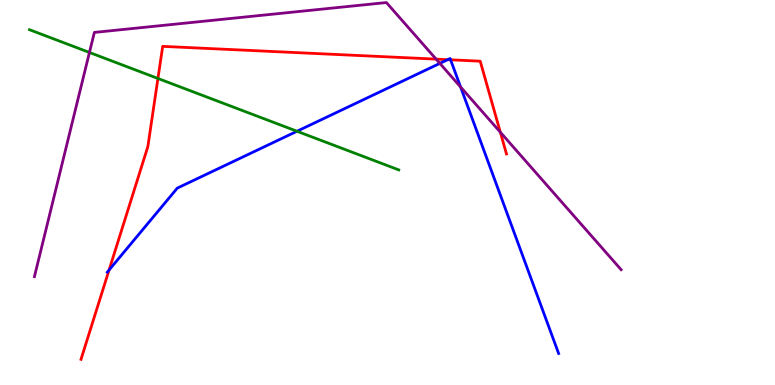[{'lines': ['blue', 'red'], 'intersections': [{'x': 1.41, 'y': 2.99}, {'x': 5.78, 'y': 8.45}, {'x': 5.81, 'y': 8.45}]}, {'lines': ['green', 'red'], 'intersections': [{'x': 2.04, 'y': 7.96}]}, {'lines': ['purple', 'red'], 'intersections': [{'x': 5.63, 'y': 8.46}, {'x': 6.46, 'y': 6.57}]}, {'lines': ['blue', 'green'], 'intersections': [{'x': 3.83, 'y': 6.59}]}, {'lines': ['blue', 'purple'], 'intersections': [{'x': 5.68, 'y': 8.35}, {'x': 5.94, 'y': 7.74}]}, {'lines': ['green', 'purple'], 'intersections': [{'x': 1.15, 'y': 8.64}]}]